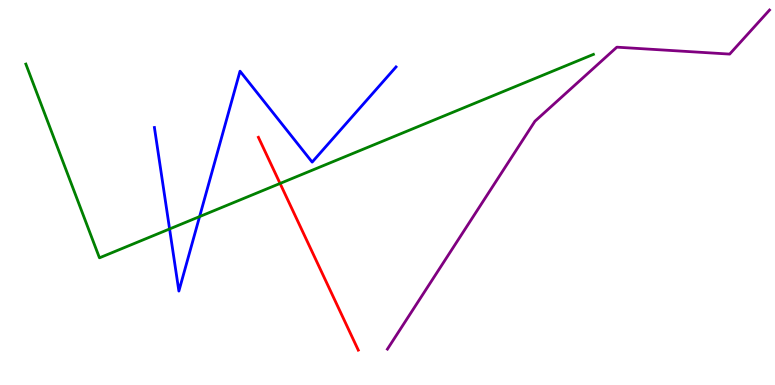[{'lines': ['blue', 'red'], 'intersections': []}, {'lines': ['green', 'red'], 'intersections': [{'x': 3.61, 'y': 5.24}]}, {'lines': ['purple', 'red'], 'intersections': []}, {'lines': ['blue', 'green'], 'intersections': [{'x': 2.19, 'y': 4.05}, {'x': 2.58, 'y': 4.37}]}, {'lines': ['blue', 'purple'], 'intersections': []}, {'lines': ['green', 'purple'], 'intersections': []}]